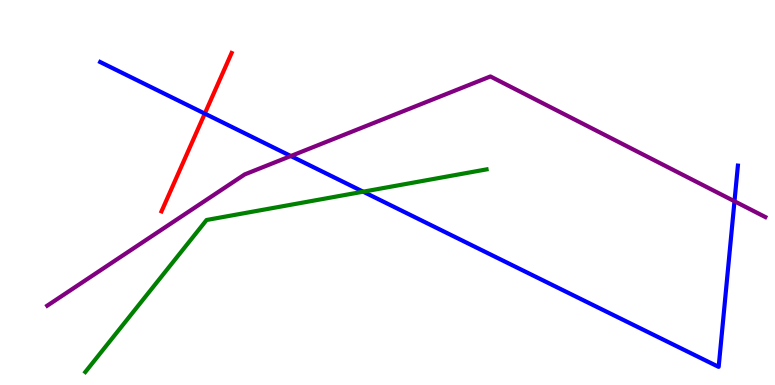[{'lines': ['blue', 'red'], 'intersections': [{'x': 2.64, 'y': 7.05}]}, {'lines': ['green', 'red'], 'intersections': []}, {'lines': ['purple', 'red'], 'intersections': []}, {'lines': ['blue', 'green'], 'intersections': [{'x': 4.69, 'y': 5.02}]}, {'lines': ['blue', 'purple'], 'intersections': [{'x': 3.75, 'y': 5.95}, {'x': 9.48, 'y': 4.77}]}, {'lines': ['green', 'purple'], 'intersections': []}]